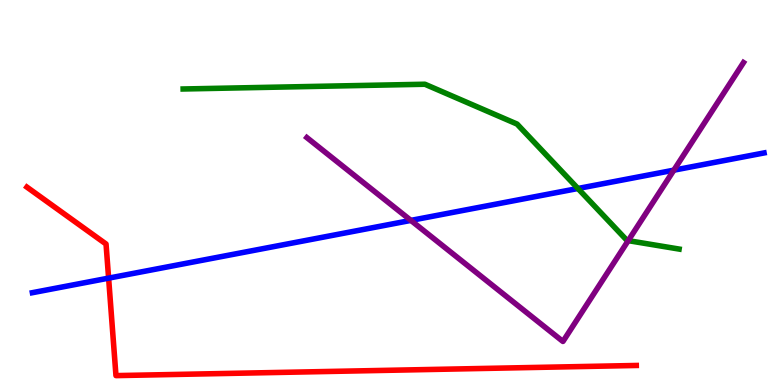[{'lines': ['blue', 'red'], 'intersections': [{'x': 1.4, 'y': 2.78}]}, {'lines': ['green', 'red'], 'intersections': []}, {'lines': ['purple', 'red'], 'intersections': []}, {'lines': ['blue', 'green'], 'intersections': [{'x': 7.46, 'y': 5.1}]}, {'lines': ['blue', 'purple'], 'intersections': [{'x': 5.3, 'y': 4.28}, {'x': 8.69, 'y': 5.58}]}, {'lines': ['green', 'purple'], 'intersections': [{'x': 8.11, 'y': 3.75}]}]